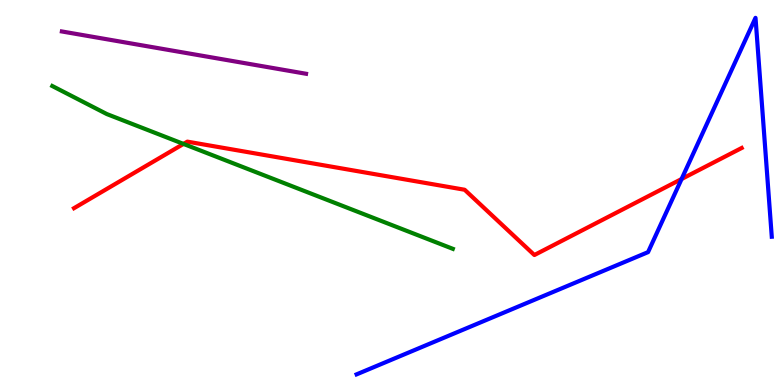[{'lines': ['blue', 'red'], 'intersections': [{'x': 8.79, 'y': 5.35}]}, {'lines': ['green', 'red'], 'intersections': [{'x': 2.37, 'y': 6.26}]}, {'lines': ['purple', 'red'], 'intersections': []}, {'lines': ['blue', 'green'], 'intersections': []}, {'lines': ['blue', 'purple'], 'intersections': []}, {'lines': ['green', 'purple'], 'intersections': []}]